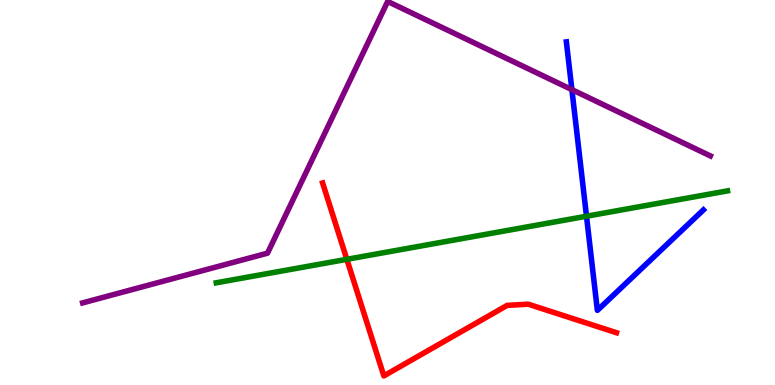[{'lines': ['blue', 'red'], 'intersections': []}, {'lines': ['green', 'red'], 'intersections': [{'x': 4.48, 'y': 3.26}]}, {'lines': ['purple', 'red'], 'intersections': []}, {'lines': ['blue', 'green'], 'intersections': [{'x': 7.57, 'y': 4.38}]}, {'lines': ['blue', 'purple'], 'intersections': [{'x': 7.38, 'y': 7.67}]}, {'lines': ['green', 'purple'], 'intersections': []}]